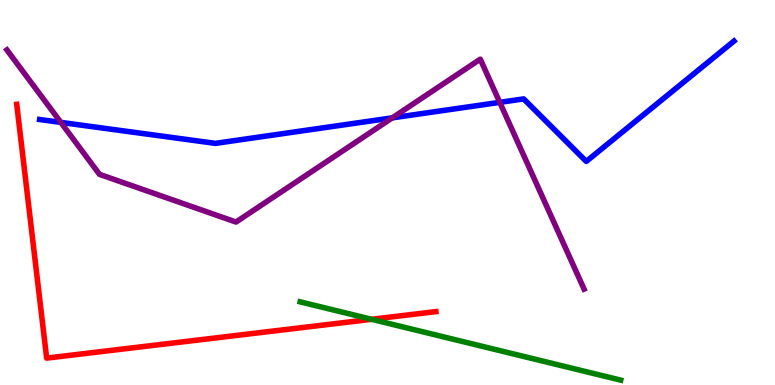[{'lines': ['blue', 'red'], 'intersections': []}, {'lines': ['green', 'red'], 'intersections': [{'x': 4.79, 'y': 1.71}]}, {'lines': ['purple', 'red'], 'intersections': []}, {'lines': ['blue', 'green'], 'intersections': []}, {'lines': ['blue', 'purple'], 'intersections': [{'x': 0.785, 'y': 6.82}, {'x': 5.06, 'y': 6.94}, {'x': 6.45, 'y': 7.34}]}, {'lines': ['green', 'purple'], 'intersections': []}]